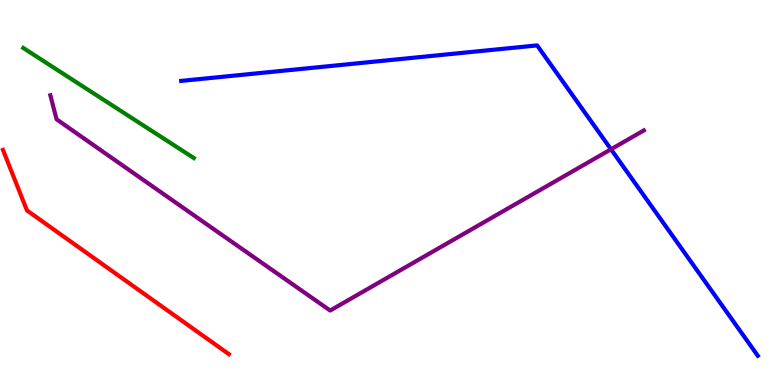[{'lines': ['blue', 'red'], 'intersections': []}, {'lines': ['green', 'red'], 'intersections': []}, {'lines': ['purple', 'red'], 'intersections': []}, {'lines': ['blue', 'green'], 'intersections': []}, {'lines': ['blue', 'purple'], 'intersections': [{'x': 7.88, 'y': 6.12}]}, {'lines': ['green', 'purple'], 'intersections': []}]